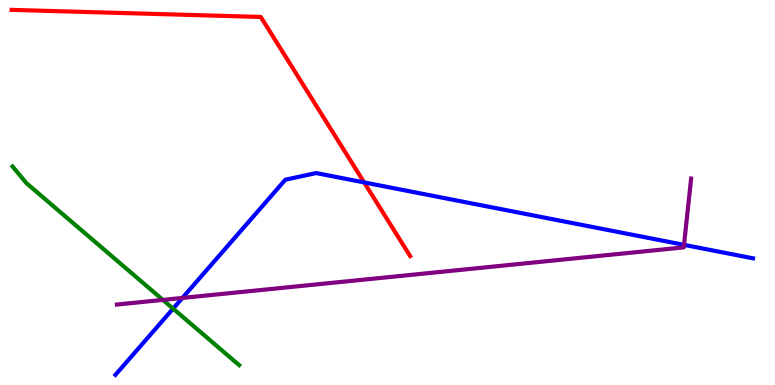[{'lines': ['blue', 'red'], 'intersections': [{'x': 4.7, 'y': 5.26}]}, {'lines': ['green', 'red'], 'intersections': []}, {'lines': ['purple', 'red'], 'intersections': []}, {'lines': ['blue', 'green'], 'intersections': [{'x': 2.23, 'y': 1.98}]}, {'lines': ['blue', 'purple'], 'intersections': [{'x': 2.35, 'y': 2.26}, {'x': 8.83, 'y': 3.64}]}, {'lines': ['green', 'purple'], 'intersections': [{'x': 2.1, 'y': 2.21}]}]